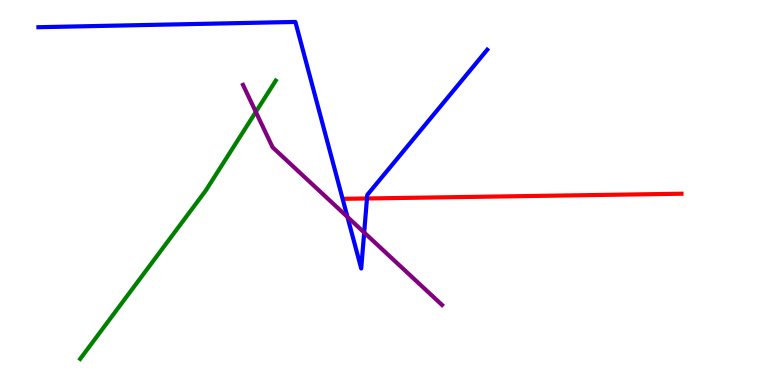[{'lines': ['blue', 'red'], 'intersections': [{'x': 4.74, 'y': 4.84}]}, {'lines': ['green', 'red'], 'intersections': []}, {'lines': ['purple', 'red'], 'intersections': []}, {'lines': ['blue', 'green'], 'intersections': []}, {'lines': ['blue', 'purple'], 'intersections': [{'x': 4.48, 'y': 4.36}, {'x': 4.7, 'y': 3.96}]}, {'lines': ['green', 'purple'], 'intersections': [{'x': 3.3, 'y': 7.09}]}]